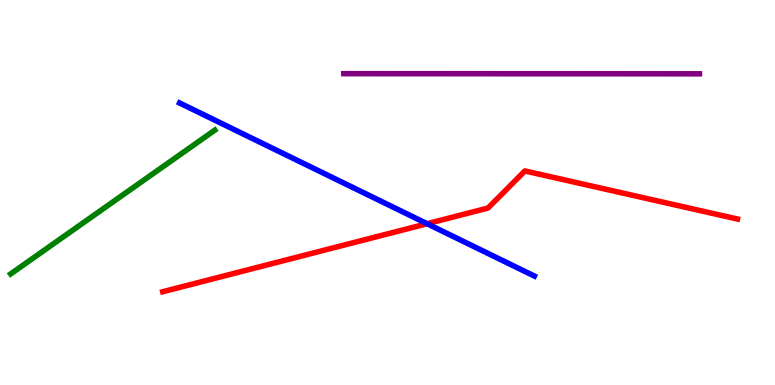[{'lines': ['blue', 'red'], 'intersections': [{'x': 5.51, 'y': 4.19}]}, {'lines': ['green', 'red'], 'intersections': []}, {'lines': ['purple', 'red'], 'intersections': []}, {'lines': ['blue', 'green'], 'intersections': []}, {'lines': ['blue', 'purple'], 'intersections': []}, {'lines': ['green', 'purple'], 'intersections': []}]